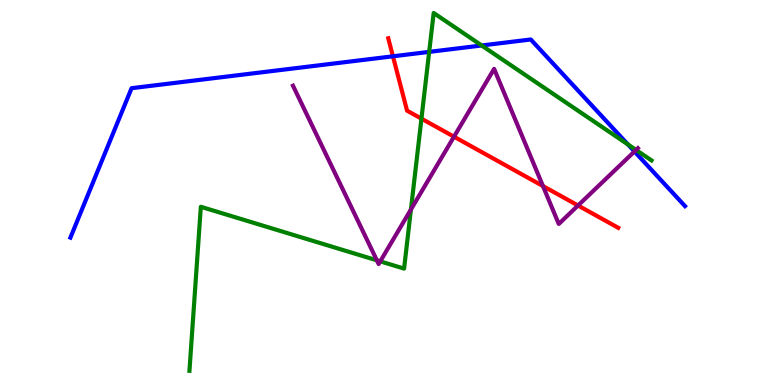[{'lines': ['blue', 'red'], 'intersections': [{'x': 5.07, 'y': 8.54}]}, {'lines': ['green', 'red'], 'intersections': [{'x': 5.44, 'y': 6.92}]}, {'lines': ['purple', 'red'], 'intersections': [{'x': 5.86, 'y': 6.45}, {'x': 7.01, 'y': 5.17}, {'x': 7.46, 'y': 4.66}]}, {'lines': ['blue', 'green'], 'intersections': [{'x': 5.54, 'y': 8.65}, {'x': 6.22, 'y': 8.82}, {'x': 8.1, 'y': 6.25}]}, {'lines': ['blue', 'purple'], 'intersections': [{'x': 8.19, 'y': 6.07}]}, {'lines': ['green', 'purple'], 'intersections': [{'x': 4.86, 'y': 3.24}, {'x': 4.91, 'y': 3.21}, {'x': 5.3, 'y': 4.56}, {'x': 8.21, 'y': 6.1}]}]